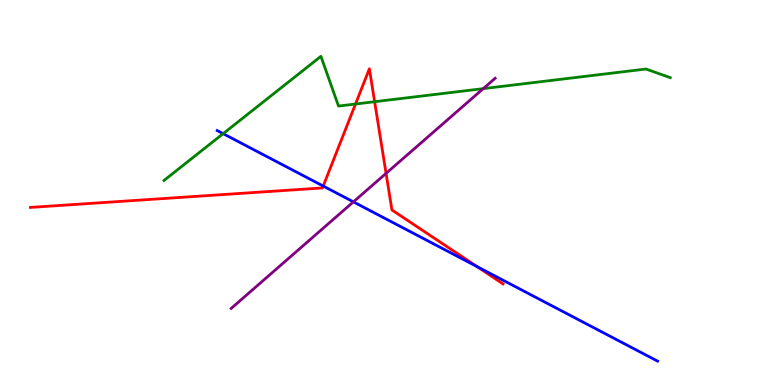[{'lines': ['blue', 'red'], 'intersections': [{'x': 4.17, 'y': 5.17}, {'x': 6.15, 'y': 3.08}]}, {'lines': ['green', 'red'], 'intersections': [{'x': 4.59, 'y': 7.3}, {'x': 4.83, 'y': 7.36}]}, {'lines': ['purple', 'red'], 'intersections': [{'x': 4.98, 'y': 5.5}]}, {'lines': ['blue', 'green'], 'intersections': [{'x': 2.88, 'y': 6.53}]}, {'lines': ['blue', 'purple'], 'intersections': [{'x': 4.56, 'y': 4.76}]}, {'lines': ['green', 'purple'], 'intersections': [{'x': 6.24, 'y': 7.7}]}]